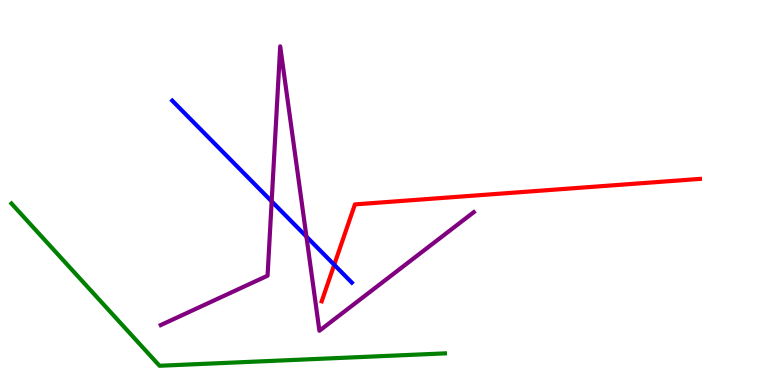[{'lines': ['blue', 'red'], 'intersections': [{'x': 4.31, 'y': 3.12}]}, {'lines': ['green', 'red'], 'intersections': []}, {'lines': ['purple', 'red'], 'intersections': []}, {'lines': ['blue', 'green'], 'intersections': []}, {'lines': ['blue', 'purple'], 'intersections': [{'x': 3.51, 'y': 4.77}, {'x': 3.95, 'y': 3.85}]}, {'lines': ['green', 'purple'], 'intersections': []}]